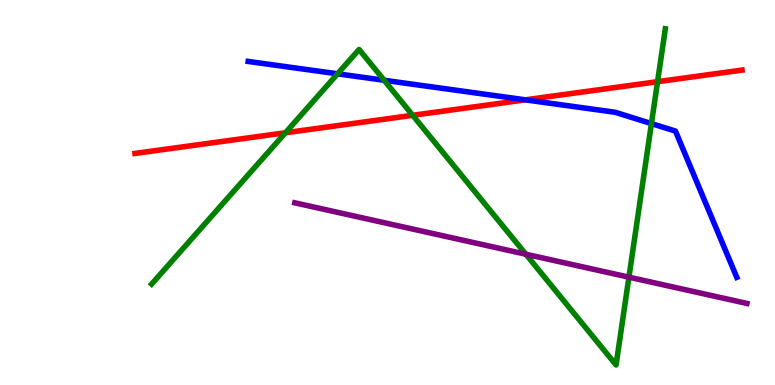[{'lines': ['blue', 'red'], 'intersections': [{'x': 6.78, 'y': 7.41}]}, {'lines': ['green', 'red'], 'intersections': [{'x': 3.68, 'y': 6.55}, {'x': 5.33, 'y': 7.01}, {'x': 8.48, 'y': 7.88}]}, {'lines': ['purple', 'red'], 'intersections': []}, {'lines': ['blue', 'green'], 'intersections': [{'x': 4.36, 'y': 8.08}, {'x': 4.96, 'y': 7.91}, {'x': 8.41, 'y': 6.79}]}, {'lines': ['blue', 'purple'], 'intersections': []}, {'lines': ['green', 'purple'], 'intersections': [{'x': 6.79, 'y': 3.4}, {'x': 8.12, 'y': 2.8}]}]